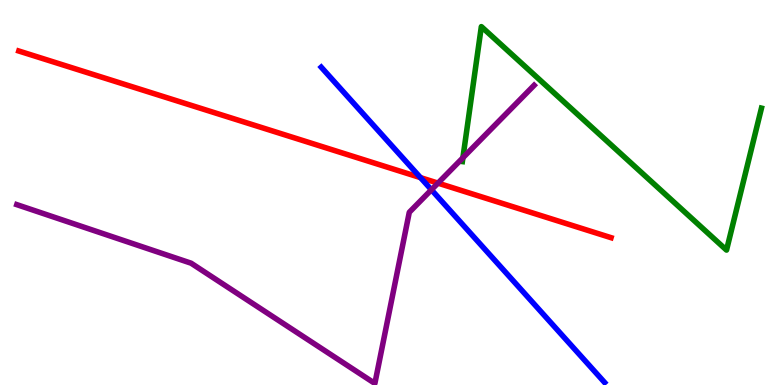[{'lines': ['blue', 'red'], 'intersections': [{'x': 5.43, 'y': 5.39}]}, {'lines': ['green', 'red'], 'intersections': []}, {'lines': ['purple', 'red'], 'intersections': [{'x': 5.65, 'y': 5.24}]}, {'lines': ['blue', 'green'], 'intersections': []}, {'lines': ['blue', 'purple'], 'intersections': [{'x': 5.57, 'y': 5.07}]}, {'lines': ['green', 'purple'], 'intersections': [{'x': 5.97, 'y': 5.9}]}]